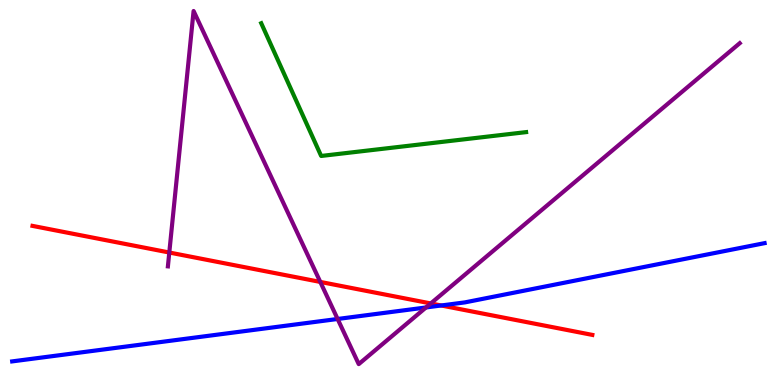[{'lines': ['blue', 'red'], 'intersections': [{'x': 5.69, 'y': 2.07}]}, {'lines': ['green', 'red'], 'intersections': []}, {'lines': ['purple', 'red'], 'intersections': [{'x': 2.18, 'y': 3.44}, {'x': 4.13, 'y': 2.68}, {'x': 5.56, 'y': 2.12}]}, {'lines': ['blue', 'green'], 'intersections': []}, {'lines': ['blue', 'purple'], 'intersections': [{'x': 4.36, 'y': 1.71}, {'x': 5.5, 'y': 2.01}]}, {'lines': ['green', 'purple'], 'intersections': []}]